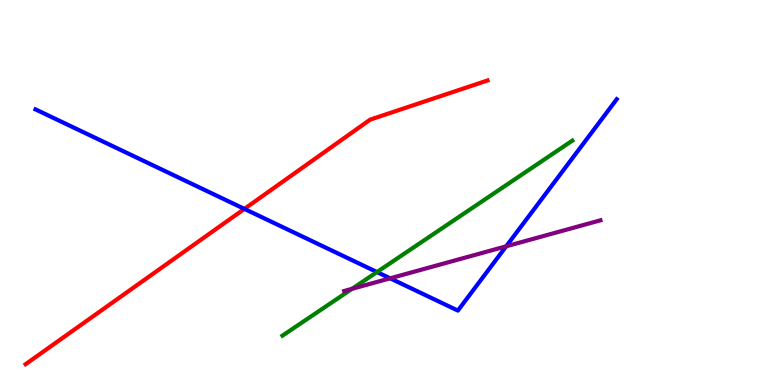[{'lines': ['blue', 'red'], 'intersections': [{'x': 3.15, 'y': 4.57}]}, {'lines': ['green', 'red'], 'intersections': []}, {'lines': ['purple', 'red'], 'intersections': []}, {'lines': ['blue', 'green'], 'intersections': [{'x': 4.86, 'y': 2.93}]}, {'lines': ['blue', 'purple'], 'intersections': [{'x': 5.03, 'y': 2.77}, {'x': 6.53, 'y': 3.6}]}, {'lines': ['green', 'purple'], 'intersections': [{'x': 4.54, 'y': 2.5}]}]